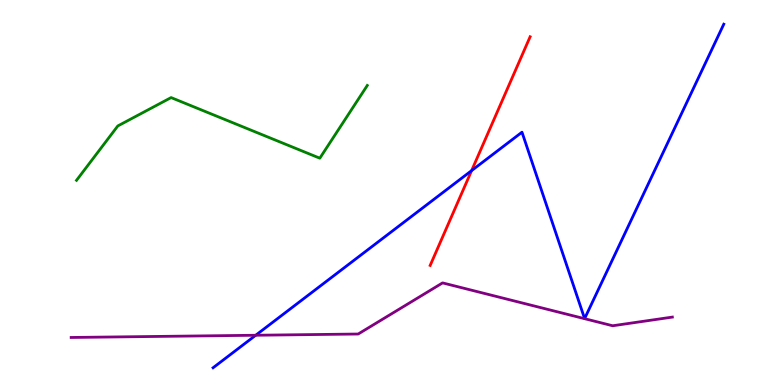[{'lines': ['blue', 'red'], 'intersections': [{'x': 6.09, 'y': 5.57}]}, {'lines': ['green', 'red'], 'intersections': []}, {'lines': ['purple', 'red'], 'intersections': []}, {'lines': ['blue', 'green'], 'intersections': []}, {'lines': ['blue', 'purple'], 'intersections': [{'x': 3.3, 'y': 1.29}]}, {'lines': ['green', 'purple'], 'intersections': []}]